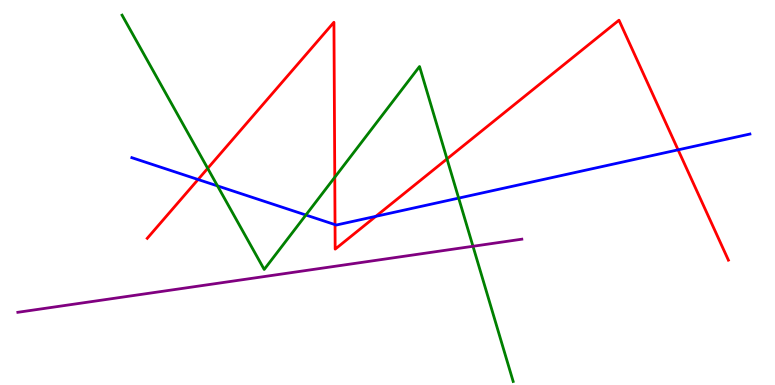[{'lines': ['blue', 'red'], 'intersections': [{'x': 2.56, 'y': 5.34}, {'x': 4.32, 'y': 4.17}, {'x': 4.85, 'y': 4.38}, {'x': 8.75, 'y': 6.11}]}, {'lines': ['green', 'red'], 'intersections': [{'x': 2.68, 'y': 5.63}, {'x': 4.32, 'y': 5.4}, {'x': 5.77, 'y': 5.87}]}, {'lines': ['purple', 'red'], 'intersections': []}, {'lines': ['blue', 'green'], 'intersections': [{'x': 2.81, 'y': 5.17}, {'x': 3.95, 'y': 4.42}, {'x': 5.92, 'y': 4.85}]}, {'lines': ['blue', 'purple'], 'intersections': []}, {'lines': ['green', 'purple'], 'intersections': [{'x': 6.1, 'y': 3.6}]}]